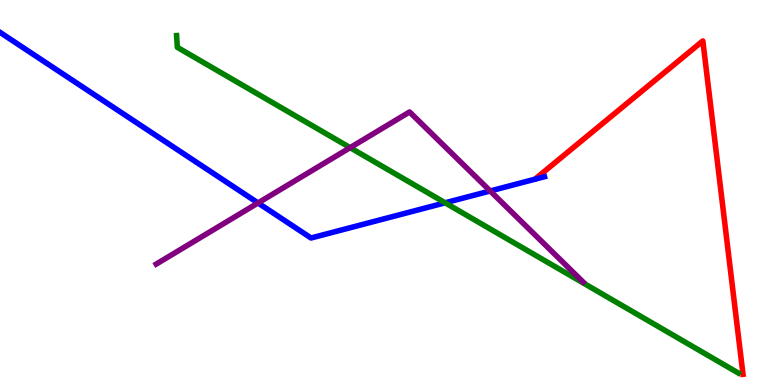[{'lines': ['blue', 'red'], 'intersections': []}, {'lines': ['green', 'red'], 'intersections': []}, {'lines': ['purple', 'red'], 'intersections': []}, {'lines': ['blue', 'green'], 'intersections': [{'x': 5.74, 'y': 4.73}]}, {'lines': ['blue', 'purple'], 'intersections': [{'x': 3.33, 'y': 4.73}, {'x': 6.33, 'y': 5.04}]}, {'lines': ['green', 'purple'], 'intersections': [{'x': 4.52, 'y': 6.16}]}]